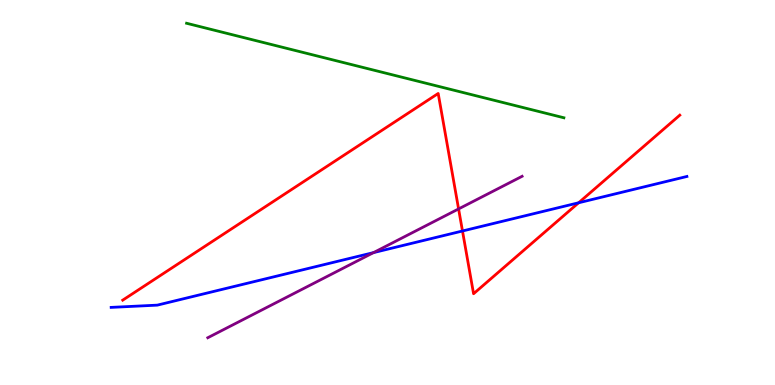[{'lines': ['blue', 'red'], 'intersections': [{'x': 5.97, 'y': 4.0}, {'x': 7.47, 'y': 4.73}]}, {'lines': ['green', 'red'], 'intersections': []}, {'lines': ['purple', 'red'], 'intersections': [{'x': 5.92, 'y': 4.57}]}, {'lines': ['blue', 'green'], 'intersections': []}, {'lines': ['blue', 'purple'], 'intersections': [{'x': 4.82, 'y': 3.44}]}, {'lines': ['green', 'purple'], 'intersections': []}]